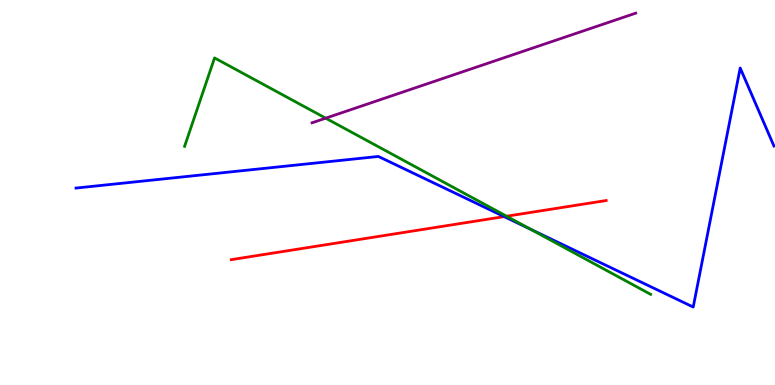[{'lines': ['blue', 'red'], 'intersections': [{'x': 6.51, 'y': 4.37}]}, {'lines': ['green', 'red'], 'intersections': [{'x': 6.54, 'y': 4.38}]}, {'lines': ['purple', 'red'], 'intersections': []}, {'lines': ['blue', 'green'], 'intersections': [{'x': 6.85, 'y': 4.05}]}, {'lines': ['blue', 'purple'], 'intersections': []}, {'lines': ['green', 'purple'], 'intersections': [{'x': 4.2, 'y': 6.93}]}]